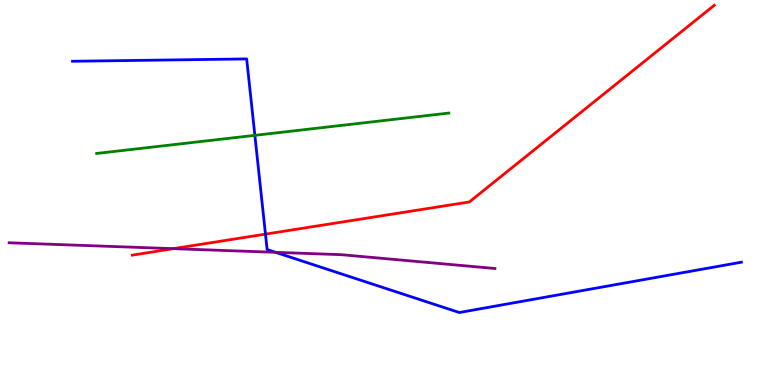[{'lines': ['blue', 'red'], 'intersections': [{'x': 3.43, 'y': 3.92}]}, {'lines': ['green', 'red'], 'intersections': []}, {'lines': ['purple', 'red'], 'intersections': [{'x': 2.24, 'y': 3.54}]}, {'lines': ['blue', 'green'], 'intersections': [{'x': 3.29, 'y': 6.48}]}, {'lines': ['blue', 'purple'], 'intersections': [{'x': 3.56, 'y': 3.45}]}, {'lines': ['green', 'purple'], 'intersections': []}]